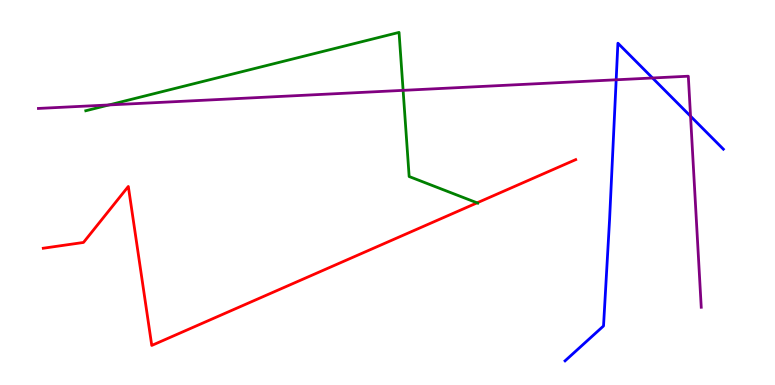[{'lines': ['blue', 'red'], 'intersections': []}, {'lines': ['green', 'red'], 'intersections': [{'x': 6.16, 'y': 4.73}]}, {'lines': ['purple', 'red'], 'intersections': []}, {'lines': ['blue', 'green'], 'intersections': []}, {'lines': ['blue', 'purple'], 'intersections': [{'x': 7.95, 'y': 7.93}, {'x': 8.42, 'y': 7.97}, {'x': 8.91, 'y': 6.98}]}, {'lines': ['green', 'purple'], 'intersections': [{'x': 1.41, 'y': 7.27}, {'x': 5.2, 'y': 7.65}]}]